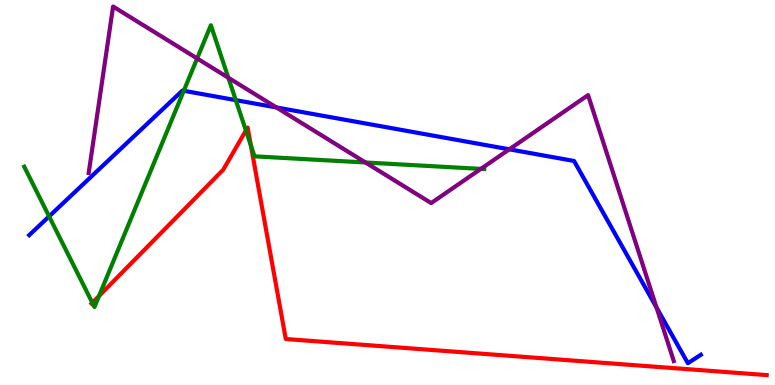[{'lines': ['blue', 'red'], 'intersections': []}, {'lines': ['green', 'red'], 'intersections': [{'x': 1.19, 'y': 2.14}, {'x': 1.28, 'y': 2.31}, {'x': 3.17, 'y': 6.61}, {'x': 3.24, 'y': 6.22}]}, {'lines': ['purple', 'red'], 'intersections': []}, {'lines': ['blue', 'green'], 'intersections': [{'x': 0.634, 'y': 4.38}, {'x': 2.37, 'y': 7.64}, {'x': 3.04, 'y': 7.4}]}, {'lines': ['blue', 'purple'], 'intersections': [{'x': 3.57, 'y': 7.21}, {'x': 6.57, 'y': 6.12}, {'x': 8.47, 'y': 2.01}]}, {'lines': ['green', 'purple'], 'intersections': [{'x': 2.54, 'y': 8.48}, {'x': 2.95, 'y': 7.98}, {'x': 4.72, 'y': 5.78}, {'x': 6.2, 'y': 5.61}]}]